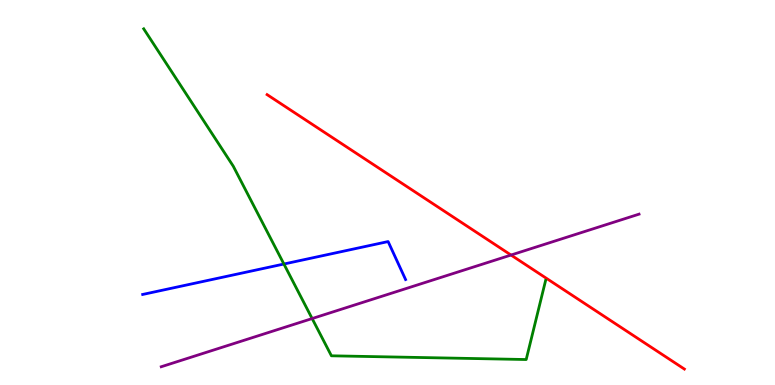[{'lines': ['blue', 'red'], 'intersections': []}, {'lines': ['green', 'red'], 'intersections': []}, {'lines': ['purple', 'red'], 'intersections': [{'x': 6.59, 'y': 3.38}]}, {'lines': ['blue', 'green'], 'intersections': [{'x': 3.66, 'y': 3.14}]}, {'lines': ['blue', 'purple'], 'intersections': []}, {'lines': ['green', 'purple'], 'intersections': [{'x': 4.03, 'y': 1.73}]}]